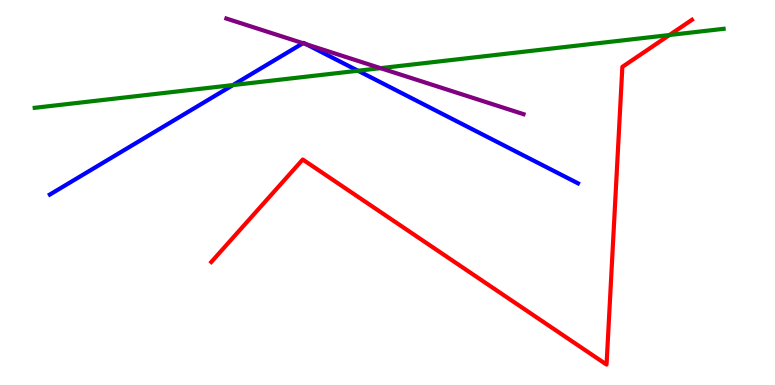[{'lines': ['blue', 'red'], 'intersections': []}, {'lines': ['green', 'red'], 'intersections': [{'x': 8.64, 'y': 9.09}]}, {'lines': ['purple', 'red'], 'intersections': []}, {'lines': ['blue', 'green'], 'intersections': [{'x': 3.01, 'y': 7.79}, {'x': 4.62, 'y': 8.16}]}, {'lines': ['blue', 'purple'], 'intersections': [{'x': 3.91, 'y': 8.88}, {'x': 3.95, 'y': 8.85}]}, {'lines': ['green', 'purple'], 'intersections': [{'x': 4.91, 'y': 8.23}]}]